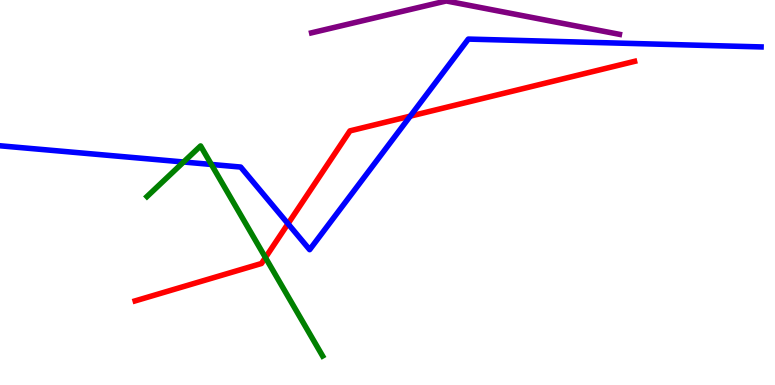[{'lines': ['blue', 'red'], 'intersections': [{'x': 3.72, 'y': 4.19}, {'x': 5.29, 'y': 6.98}]}, {'lines': ['green', 'red'], 'intersections': [{'x': 3.42, 'y': 3.31}]}, {'lines': ['purple', 'red'], 'intersections': []}, {'lines': ['blue', 'green'], 'intersections': [{'x': 2.37, 'y': 5.79}, {'x': 2.73, 'y': 5.73}]}, {'lines': ['blue', 'purple'], 'intersections': []}, {'lines': ['green', 'purple'], 'intersections': []}]